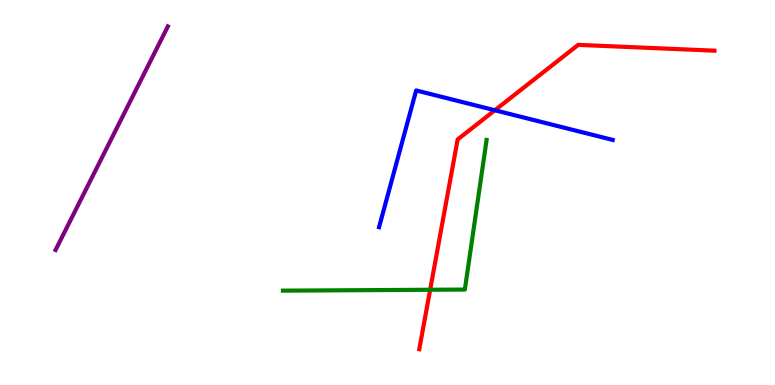[{'lines': ['blue', 'red'], 'intersections': [{'x': 6.39, 'y': 7.14}]}, {'lines': ['green', 'red'], 'intersections': [{'x': 5.55, 'y': 2.47}]}, {'lines': ['purple', 'red'], 'intersections': []}, {'lines': ['blue', 'green'], 'intersections': []}, {'lines': ['blue', 'purple'], 'intersections': []}, {'lines': ['green', 'purple'], 'intersections': []}]